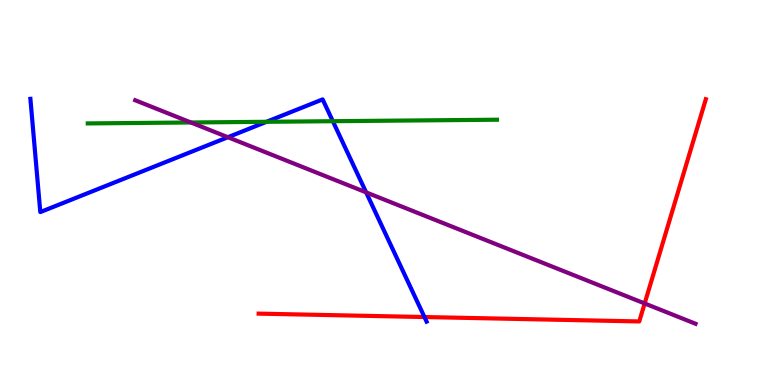[{'lines': ['blue', 'red'], 'intersections': [{'x': 5.48, 'y': 1.77}]}, {'lines': ['green', 'red'], 'intersections': []}, {'lines': ['purple', 'red'], 'intersections': [{'x': 8.32, 'y': 2.12}]}, {'lines': ['blue', 'green'], 'intersections': [{'x': 3.44, 'y': 6.84}, {'x': 4.29, 'y': 6.85}]}, {'lines': ['blue', 'purple'], 'intersections': [{'x': 2.94, 'y': 6.44}, {'x': 4.72, 'y': 5.0}]}, {'lines': ['green', 'purple'], 'intersections': [{'x': 2.46, 'y': 6.82}]}]